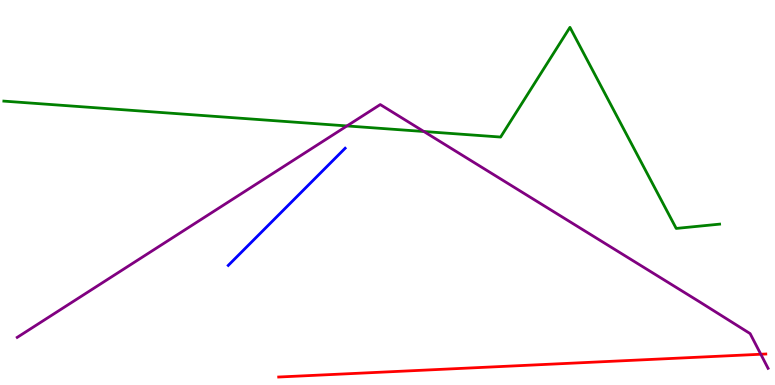[{'lines': ['blue', 'red'], 'intersections': []}, {'lines': ['green', 'red'], 'intersections': []}, {'lines': ['purple', 'red'], 'intersections': [{'x': 9.82, 'y': 0.799}]}, {'lines': ['blue', 'green'], 'intersections': []}, {'lines': ['blue', 'purple'], 'intersections': []}, {'lines': ['green', 'purple'], 'intersections': [{'x': 4.48, 'y': 6.73}, {'x': 5.47, 'y': 6.58}]}]